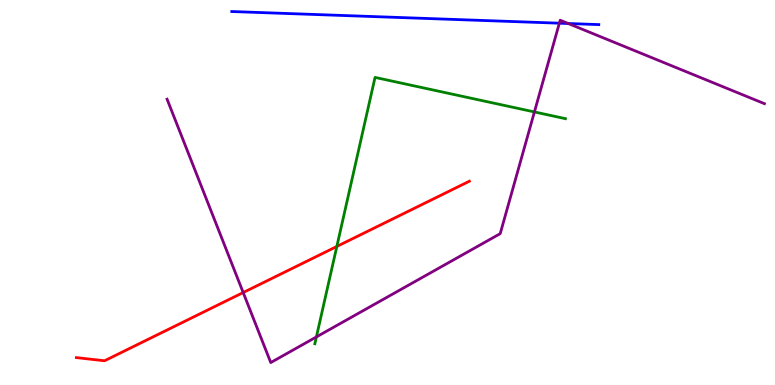[{'lines': ['blue', 'red'], 'intersections': []}, {'lines': ['green', 'red'], 'intersections': [{'x': 4.35, 'y': 3.6}]}, {'lines': ['purple', 'red'], 'intersections': [{'x': 3.14, 'y': 2.4}]}, {'lines': ['blue', 'green'], 'intersections': []}, {'lines': ['blue', 'purple'], 'intersections': [{'x': 7.22, 'y': 9.4}, {'x': 7.33, 'y': 9.39}]}, {'lines': ['green', 'purple'], 'intersections': [{'x': 4.08, 'y': 1.25}, {'x': 6.9, 'y': 7.09}]}]